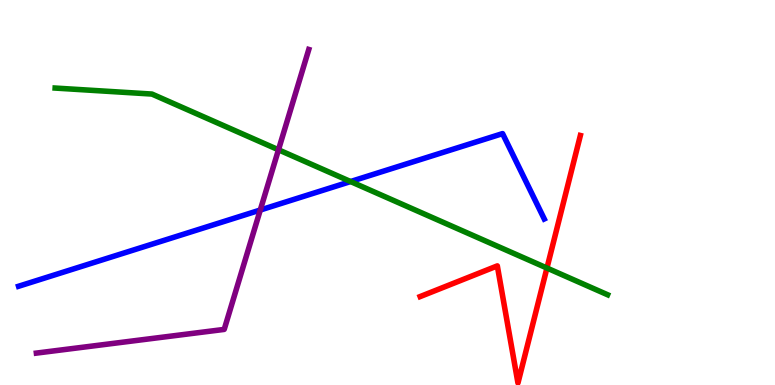[{'lines': ['blue', 'red'], 'intersections': []}, {'lines': ['green', 'red'], 'intersections': [{'x': 7.06, 'y': 3.04}]}, {'lines': ['purple', 'red'], 'intersections': []}, {'lines': ['blue', 'green'], 'intersections': [{'x': 4.52, 'y': 5.28}]}, {'lines': ['blue', 'purple'], 'intersections': [{'x': 3.36, 'y': 4.54}]}, {'lines': ['green', 'purple'], 'intersections': [{'x': 3.59, 'y': 6.11}]}]